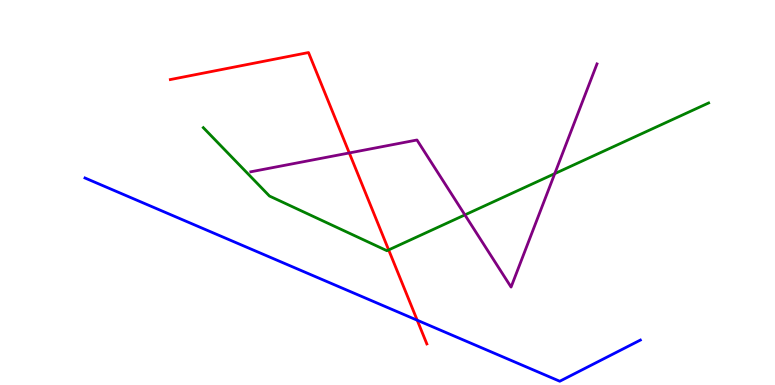[{'lines': ['blue', 'red'], 'intersections': [{'x': 5.38, 'y': 1.68}]}, {'lines': ['green', 'red'], 'intersections': [{'x': 5.01, 'y': 3.51}]}, {'lines': ['purple', 'red'], 'intersections': [{'x': 4.51, 'y': 6.03}]}, {'lines': ['blue', 'green'], 'intersections': []}, {'lines': ['blue', 'purple'], 'intersections': []}, {'lines': ['green', 'purple'], 'intersections': [{'x': 6.0, 'y': 4.42}, {'x': 7.16, 'y': 5.49}]}]